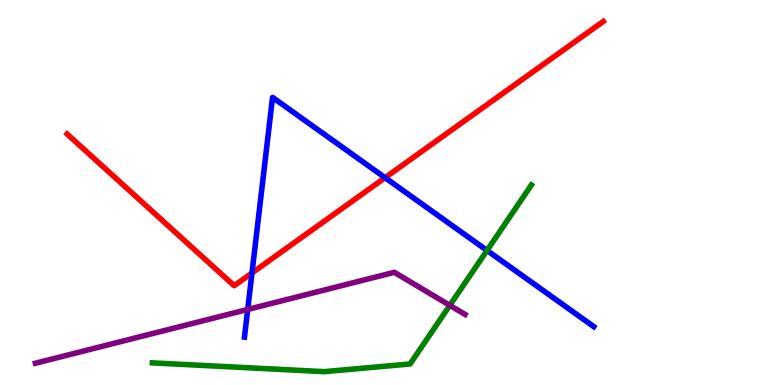[{'lines': ['blue', 'red'], 'intersections': [{'x': 3.25, 'y': 2.91}, {'x': 4.97, 'y': 5.38}]}, {'lines': ['green', 'red'], 'intersections': []}, {'lines': ['purple', 'red'], 'intersections': []}, {'lines': ['blue', 'green'], 'intersections': [{'x': 6.28, 'y': 3.49}]}, {'lines': ['blue', 'purple'], 'intersections': [{'x': 3.2, 'y': 1.96}]}, {'lines': ['green', 'purple'], 'intersections': [{'x': 5.8, 'y': 2.07}]}]